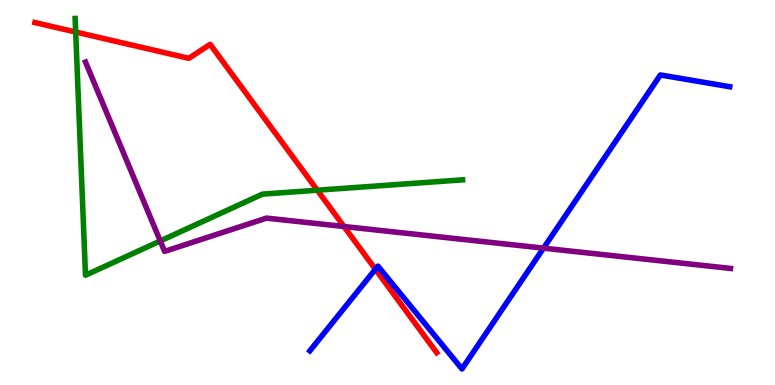[{'lines': ['blue', 'red'], 'intersections': [{'x': 4.84, 'y': 3.01}]}, {'lines': ['green', 'red'], 'intersections': [{'x': 0.976, 'y': 9.17}, {'x': 4.09, 'y': 5.06}]}, {'lines': ['purple', 'red'], 'intersections': [{'x': 4.44, 'y': 4.12}]}, {'lines': ['blue', 'green'], 'intersections': []}, {'lines': ['blue', 'purple'], 'intersections': [{'x': 7.01, 'y': 3.55}]}, {'lines': ['green', 'purple'], 'intersections': [{'x': 2.07, 'y': 3.74}]}]